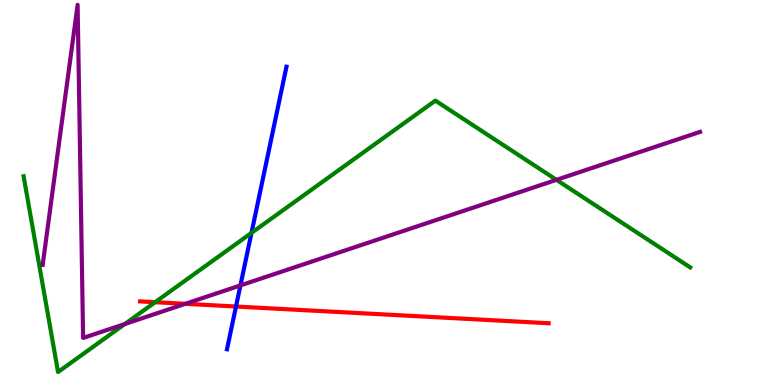[{'lines': ['blue', 'red'], 'intersections': [{'x': 3.04, 'y': 2.04}]}, {'lines': ['green', 'red'], 'intersections': [{'x': 2.0, 'y': 2.15}]}, {'lines': ['purple', 'red'], 'intersections': [{'x': 2.39, 'y': 2.11}]}, {'lines': ['blue', 'green'], 'intersections': [{'x': 3.24, 'y': 3.95}]}, {'lines': ['blue', 'purple'], 'intersections': [{'x': 3.1, 'y': 2.59}]}, {'lines': ['green', 'purple'], 'intersections': [{'x': 1.61, 'y': 1.58}, {'x': 7.18, 'y': 5.33}]}]